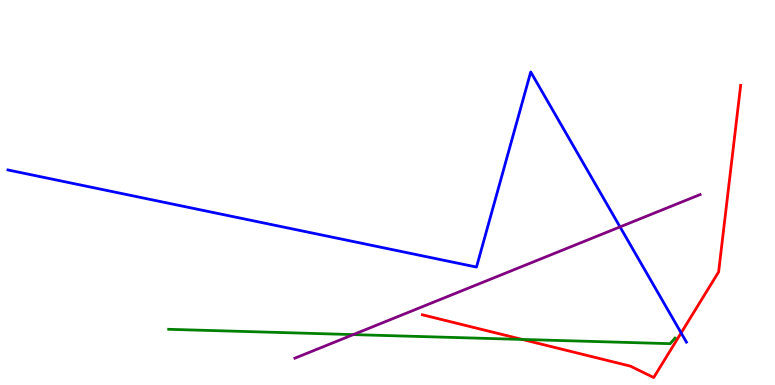[{'lines': ['blue', 'red'], 'intersections': [{'x': 8.79, 'y': 1.35}]}, {'lines': ['green', 'red'], 'intersections': [{'x': 6.74, 'y': 1.18}]}, {'lines': ['purple', 'red'], 'intersections': []}, {'lines': ['blue', 'green'], 'intersections': []}, {'lines': ['blue', 'purple'], 'intersections': [{'x': 8.0, 'y': 4.11}]}, {'lines': ['green', 'purple'], 'intersections': [{'x': 4.56, 'y': 1.31}]}]